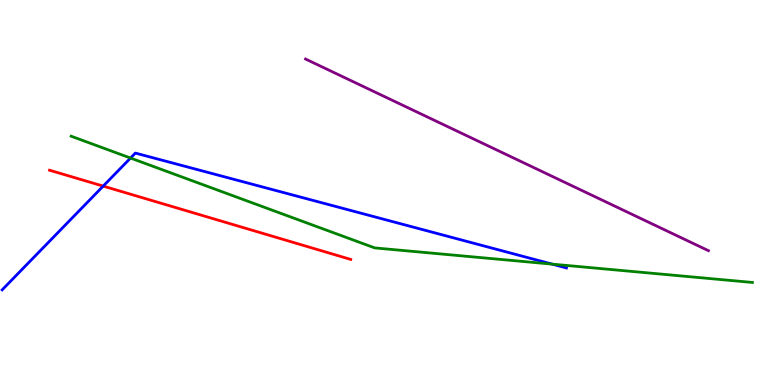[{'lines': ['blue', 'red'], 'intersections': [{'x': 1.33, 'y': 5.17}]}, {'lines': ['green', 'red'], 'intersections': []}, {'lines': ['purple', 'red'], 'intersections': []}, {'lines': ['blue', 'green'], 'intersections': [{'x': 1.68, 'y': 5.89}, {'x': 7.12, 'y': 3.14}]}, {'lines': ['blue', 'purple'], 'intersections': []}, {'lines': ['green', 'purple'], 'intersections': []}]